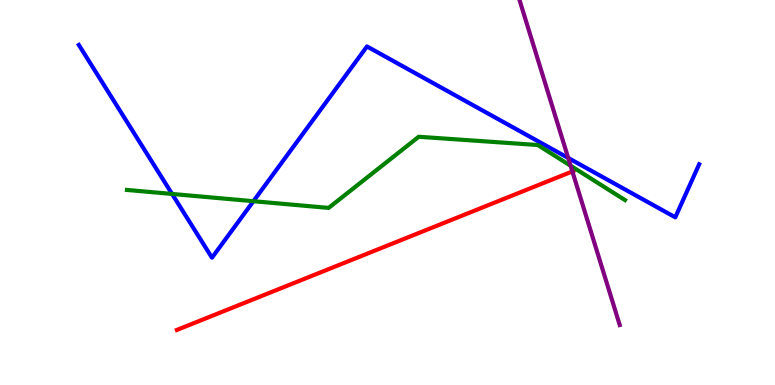[{'lines': ['blue', 'red'], 'intersections': []}, {'lines': ['green', 'red'], 'intersections': []}, {'lines': ['purple', 'red'], 'intersections': [{'x': 7.39, 'y': 5.55}]}, {'lines': ['blue', 'green'], 'intersections': [{'x': 2.22, 'y': 4.96}, {'x': 3.27, 'y': 4.77}]}, {'lines': ['blue', 'purple'], 'intersections': [{'x': 7.33, 'y': 5.9}]}, {'lines': ['green', 'purple'], 'intersections': [{'x': 7.36, 'y': 5.69}]}]